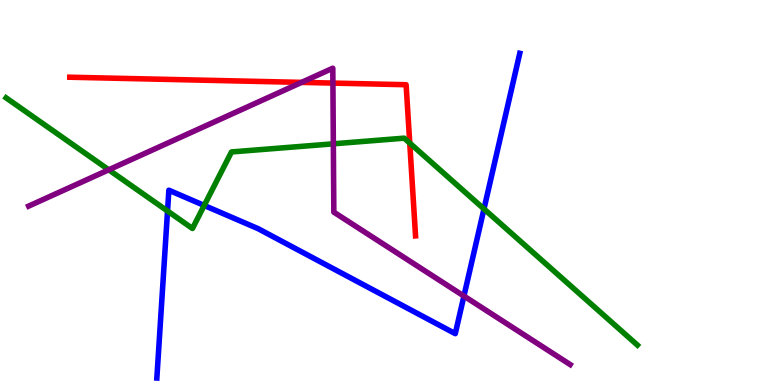[{'lines': ['blue', 'red'], 'intersections': []}, {'lines': ['green', 'red'], 'intersections': [{'x': 5.29, 'y': 6.28}]}, {'lines': ['purple', 'red'], 'intersections': [{'x': 3.89, 'y': 7.86}, {'x': 4.3, 'y': 7.84}]}, {'lines': ['blue', 'green'], 'intersections': [{'x': 2.16, 'y': 4.52}, {'x': 2.64, 'y': 4.66}, {'x': 6.24, 'y': 4.57}]}, {'lines': ['blue', 'purple'], 'intersections': [{'x': 5.99, 'y': 2.31}]}, {'lines': ['green', 'purple'], 'intersections': [{'x': 1.4, 'y': 5.59}, {'x': 4.3, 'y': 6.26}]}]